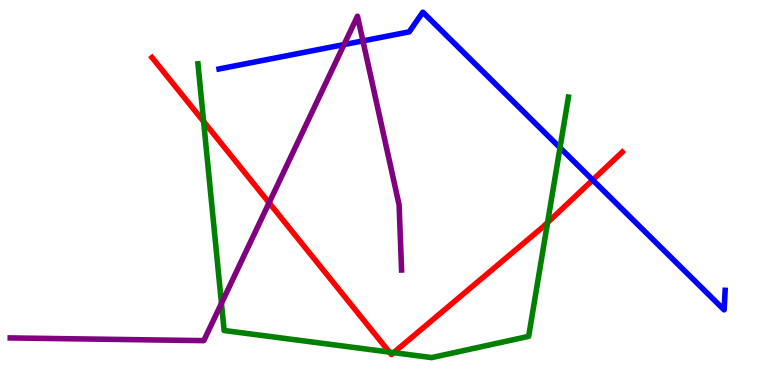[{'lines': ['blue', 'red'], 'intersections': [{'x': 7.65, 'y': 5.32}]}, {'lines': ['green', 'red'], 'intersections': [{'x': 2.63, 'y': 6.84}, {'x': 5.02, 'y': 0.855}, {'x': 5.08, 'y': 0.841}, {'x': 7.07, 'y': 4.22}]}, {'lines': ['purple', 'red'], 'intersections': [{'x': 3.47, 'y': 4.73}]}, {'lines': ['blue', 'green'], 'intersections': [{'x': 7.23, 'y': 6.16}]}, {'lines': ['blue', 'purple'], 'intersections': [{'x': 4.44, 'y': 8.84}, {'x': 4.68, 'y': 8.94}]}, {'lines': ['green', 'purple'], 'intersections': [{'x': 2.86, 'y': 2.12}]}]